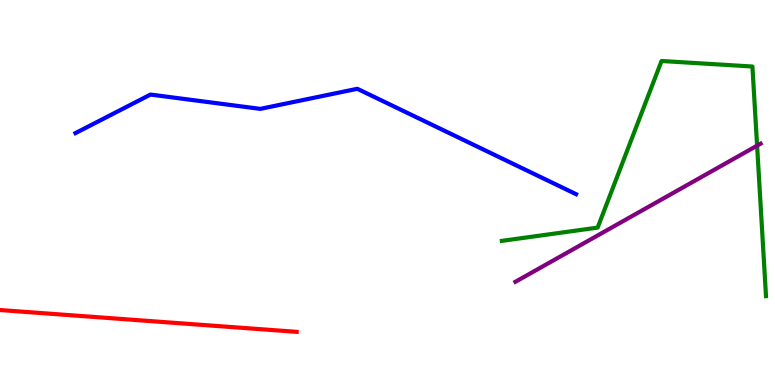[{'lines': ['blue', 'red'], 'intersections': []}, {'lines': ['green', 'red'], 'intersections': []}, {'lines': ['purple', 'red'], 'intersections': []}, {'lines': ['blue', 'green'], 'intersections': []}, {'lines': ['blue', 'purple'], 'intersections': []}, {'lines': ['green', 'purple'], 'intersections': [{'x': 9.77, 'y': 6.22}]}]